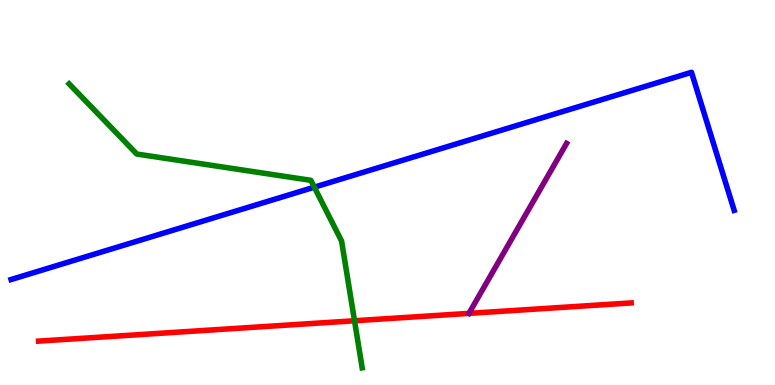[{'lines': ['blue', 'red'], 'intersections': []}, {'lines': ['green', 'red'], 'intersections': [{'x': 4.57, 'y': 1.67}]}, {'lines': ['purple', 'red'], 'intersections': [{'x': 6.05, 'y': 1.86}]}, {'lines': ['blue', 'green'], 'intersections': [{'x': 4.06, 'y': 5.14}]}, {'lines': ['blue', 'purple'], 'intersections': []}, {'lines': ['green', 'purple'], 'intersections': []}]